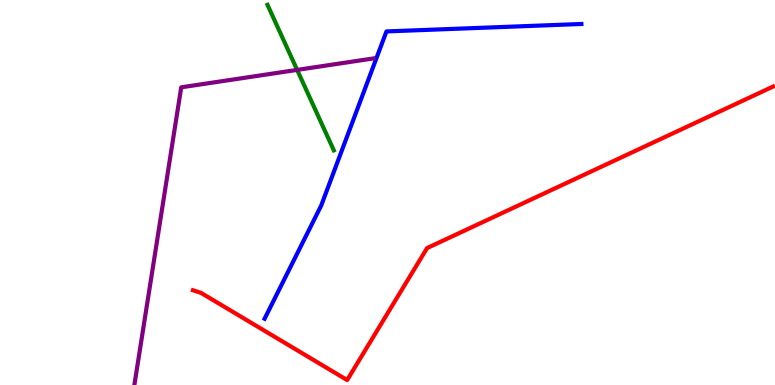[{'lines': ['blue', 'red'], 'intersections': []}, {'lines': ['green', 'red'], 'intersections': []}, {'lines': ['purple', 'red'], 'intersections': []}, {'lines': ['blue', 'green'], 'intersections': []}, {'lines': ['blue', 'purple'], 'intersections': []}, {'lines': ['green', 'purple'], 'intersections': [{'x': 3.83, 'y': 8.18}]}]